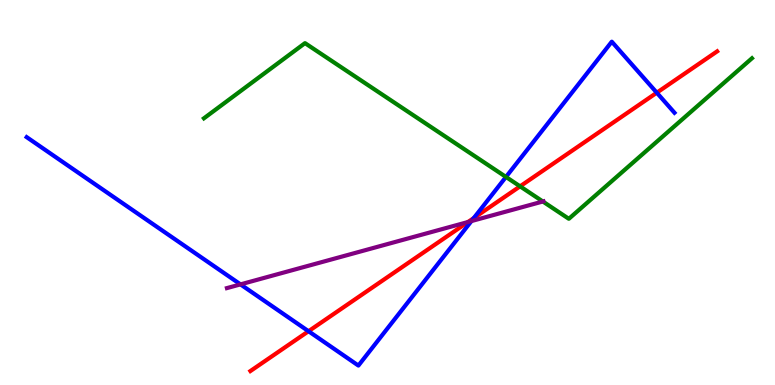[{'lines': ['blue', 'red'], 'intersections': [{'x': 3.98, 'y': 1.4}, {'x': 6.11, 'y': 4.34}, {'x': 8.47, 'y': 7.59}]}, {'lines': ['green', 'red'], 'intersections': [{'x': 6.71, 'y': 5.16}]}, {'lines': ['purple', 'red'], 'intersections': [{'x': 6.04, 'y': 4.23}]}, {'lines': ['blue', 'green'], 'intersections': [{'x': 6.53, 'y': 5.4}]}, {'lines': ['blue', 'purple'], 'intersections': [{'x': 3.1, 'y': 2.61}, {'x': 6.08, 'y': 4.26}]}, {'lines': ['green', 'purple'], 'intersections': [{'x': 7.0, 'y': 4.77}]}]